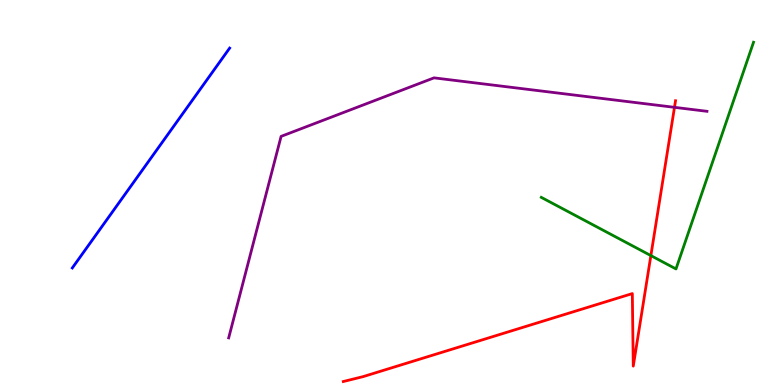[{'lines': ['blue', 'red'], 'intersections': []}, {'lines': ['green', 'red'], 'intersections': [{'x': 8.4, 'y': 3.36}]}, {'lines': ['purple', 'red'], 'intersections': [{'x': 8.7, 'y': 7.21}]}, {'lines': ['blue', 'green'], 'intersections': []}, {'lines': ['blue', 'purple'], 'intersections': []}, {'lines': ['green', 'purple'], 'intersections': []}]